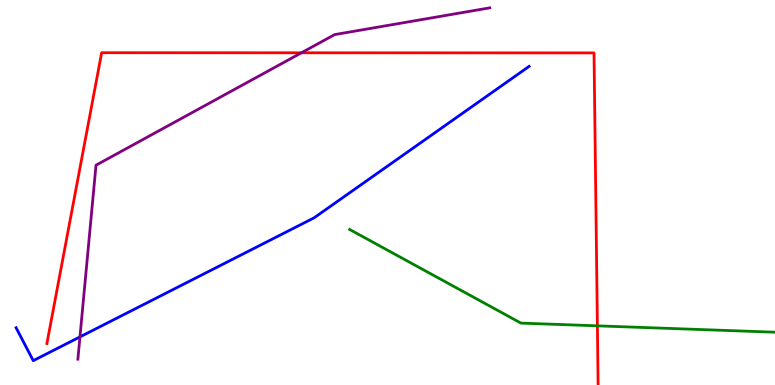[{'lines': ['blue', 'red'], 'intersections': []}, {'lines': ['green', 'red'], 'intersections': [{'x': 7.71, 'y': 1.54}]}, {'lines': ['purple', 'red'], 'intersections': [{'x': 3.89, 'y': 8.63}]}, {'lines': ['blue', 'green'], 'intersections': []}, {'lines': ['blue', 'purple'], 'intersections': [{'x': 1.03, 'y': 1.25}]}, {'lines': ['green', 'purple'], 'intersections': []}]